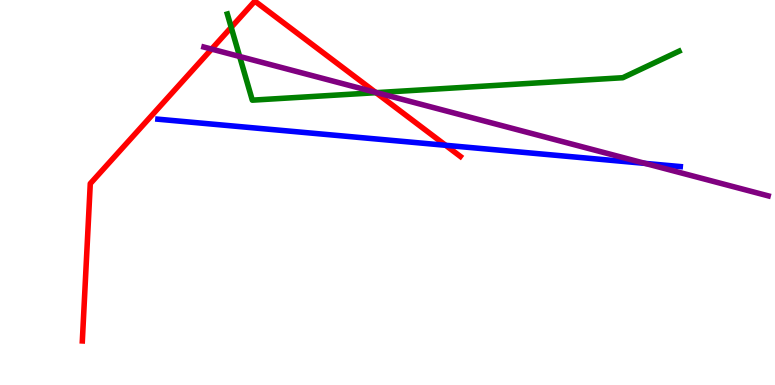[{'lines': ['blue', 'red'], 'intersections': [{'x': 5.75, 'y': 6.23}]}, {'lines': ['green', 'red'], 'intersections': [{'x': 2.98, 'y': 9.29}, {'x': 4.85, 'y': 7.59}]}, {'lines': ['purple', 'red'], 'intersections': [{'x': 2.73, 'y': 8.72}, {'x': 4.85, 'y': 7.6}]}, {'lines': ['blue', 'green'], 'intersections': []}, {'lines': ['blue', 'purple'], 'intersections': [{'x': 8.32, 'y': 5.76}]}, {'lines': ['green', 'purple'], 'intersections': [{'x': 3.09, 'y': 8.53}, {'x': 4.86, 'y': 7.59}]}]